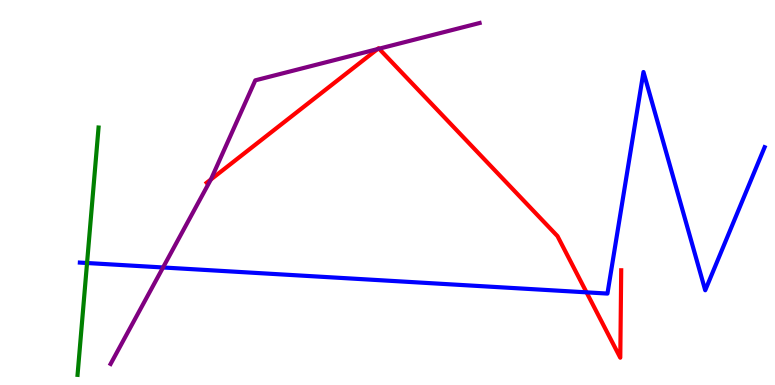[{'lines': ['blue', 'red'], 'intersections': [{'x': 7.57, 'y': 2.41}]}, {'lines': ['green', 'red'], 'intersections': []}, {'lines': ['purple', 'red'], 'intersections': [{'x': 2.72, 'y': 5.34}, {'x': 4.87, 'y': 8.72}, {'x': 4.89, 'y': 8.73}]}, {'lines': ['blue', 'green'], 'intersections': [{'x': 1.12, 'y': 3.17}]}, {'lines': ['blue', 'purple'], 'intersections': [{'x': 2.1, 'y': 3.05}]}, {'lines': ['green', 'purple'], 'intersections': []}]